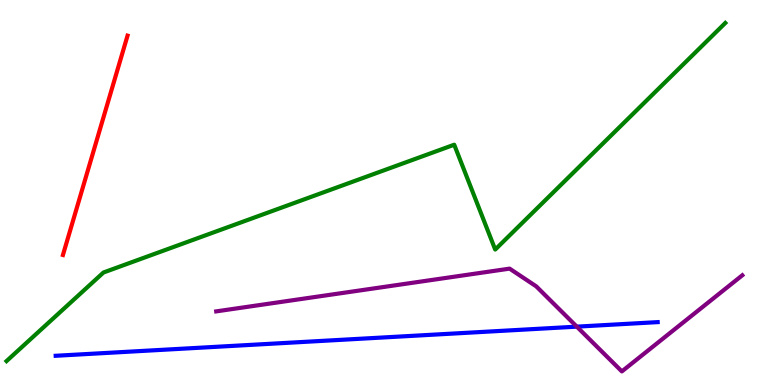[{'lines': ['blue', 'red'], 'intersections': []}, {'lines': ['green', 'red'], 'intersections': []}, {'lines': ['purple', 'red'], 'intersections': []}, {'lines': ['blue', 'green'], 'intersections': []}, {'lines': ['blue', 'purple'], 'intersections': [{'x': 7.44, 'y': 1.52}]}, {'lines': ['green', 'purple'], 'intersections': []}]